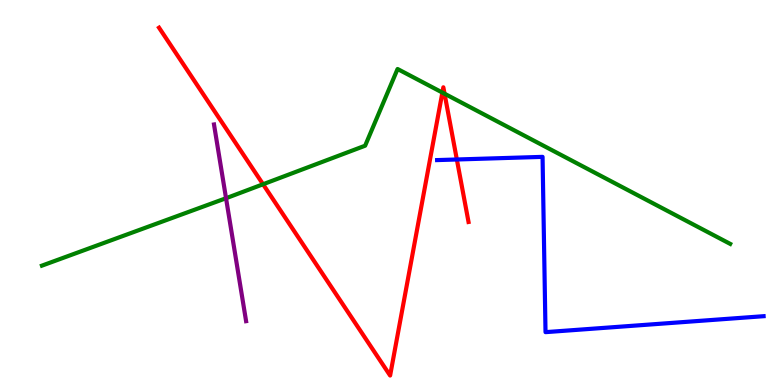[{'lines': ['blue', 'red'], 'intersections': [{'x': 5.89, 'y': 5.86}]}, {'lines': ['green', 'red'], 'intersections': [{'x': 3.39, 'y': 5.21}, {'x': 5.71, 'y': 7.6}, {'x': 5.74, 'y': 7.57}]}, {'lines': ['purple', 'red'], 'intersections': []}, {'lines': ['blue', 'green'], 'intersections': []}, {'lines': ['blue', 'purple'], 'intersections': []}, {'lines': ['green', 'purple'], 'intersections': [{'x': 2.92, 'y': 4.85}]}]